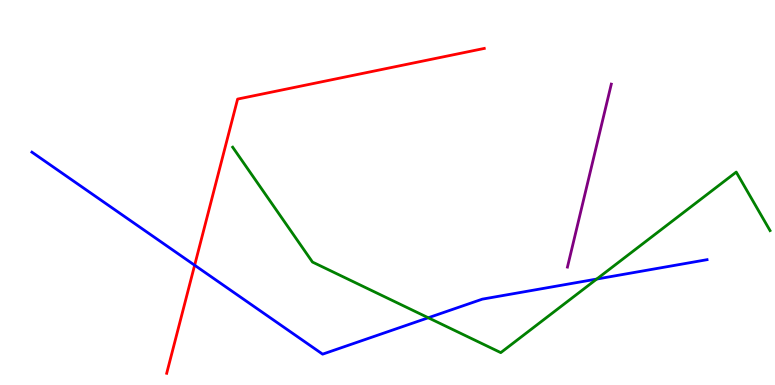[{'lines': ['blue', 'red'], 'intersections': [{'x': 2.51, 'y': 3.11}]}, {'lines': ['green', 'red'], 'intersections': []}, {'lines': ['purple', 'red'], 'intersections': []}, {'lines': ['blue', 'green'], 'intersections': [{'x': 5.53, 'y': 1.75}, {'x': 7.7, 'y': 2.75}]}, {'lines': ['blue', 'purple'], 'intersections': []}, {'lines': ['green', 'purple'], 'intersections': []}]